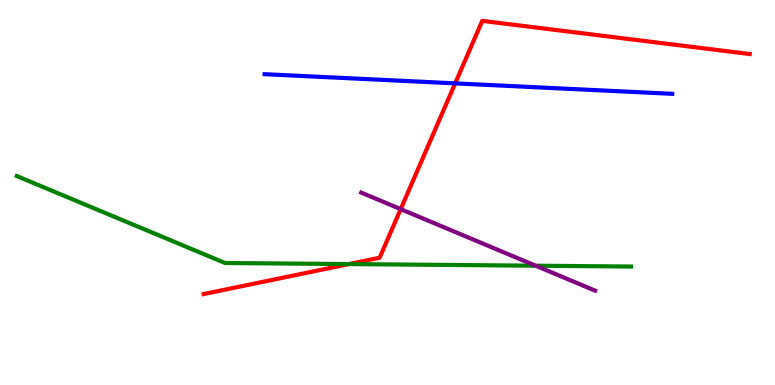[{'lines': ['blue', 'red'], 'intersections': [{'x': 5.87, 'y': 7.83}]}, {'lines': ['green', 'red'], 'intersections': [{'x': 4.5, 'y': 3.14}]}, {'lines': ['purple', 'red'], 'intersections': [{'x': 5.17, 'y': 4.57}]}, {'lines': ['blue', 'green'], 'intersections': []}, {'lines': ['blue', 'purple'], 'intersections': []}, {'lines': ['green', 'purple'], 'intersections': [{'x': 6.91, 'y': 3.1}]}]